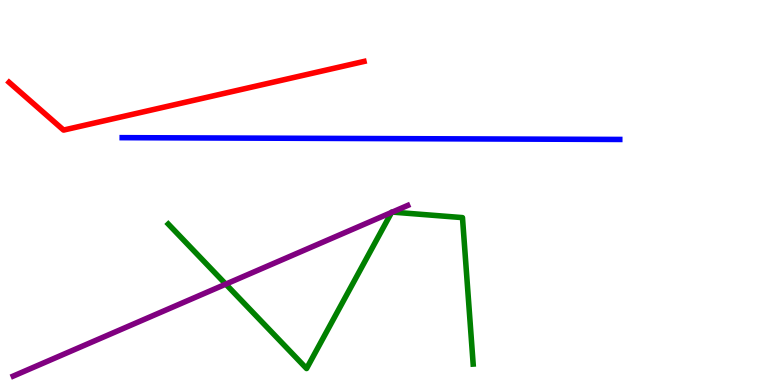[{'lines': ['blue', 'red'], 'intersections': []}, {'lines': ['green', 'red'], 'intersections': []}, {'lines': ['purple', 'red'], 'intersections': []}, {'lines': ['blue', 'green'], 'intersections': []}, {'lines': ['blue', 'purple'], 'intersections': []}, {'lines': ['green', 'purple'], 'intersections': [{'x': 2.91, 'y': 2.62}, {'x': 5.05, 'y': 4.48}, {'x': 5.06, 'y': 4.49}]}]